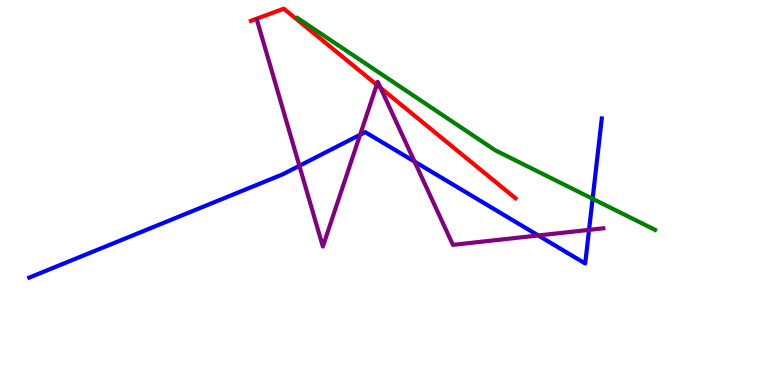[{'lines': ['blue', 'red'], 'intersections': []}, {'lines': ['green', 'red'], 'intersections': []}, {'lines': ['purple', 'red'], 'intersections': [{'x': 4.86, 'y': 7.8}, {'x': 4.91, 'y': 7.72}]}, {'lines': ['blue', 'green'], 'intersections': [{'x': 7.65, 'y': 4.84}]}, {'lines': ['blue', 'purple'], 'intersections': [{'x': 3.86, 'y': 5.69}, {'x': 4.65, 'y': 6.5}, {'x': 5.35, 'y': 5.8}, {'x': 6.95, 'y': 3.88}, {'x': 7.6, 'y': 4.03}]}, {'lines': ['green', 'purple'], 'intersections': []}]